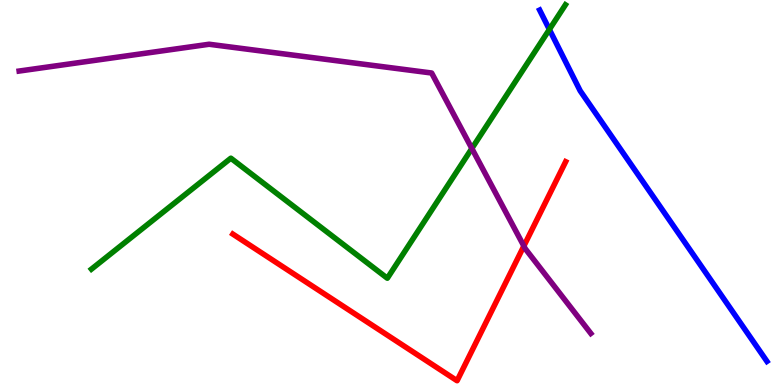[{'lines': ['blue', 'red'], 'intersections': []}, {'lines': ['green', 'red'], 'intersections': []}, {'lines': ['purple', 'red'], 'intersections': [{'x': 6.76, 'y': 3.61}]}, {'lines': ['blue', 'green'], 'intersections': [{'x': 7.09, 'y': 9.24}]}, {'lines': ['blue', 'purple'], 'intersections': []}, {'lines': ['green', 'purple'], 'intersections': [{'x': 6.09, 'y': 6.14}]}]